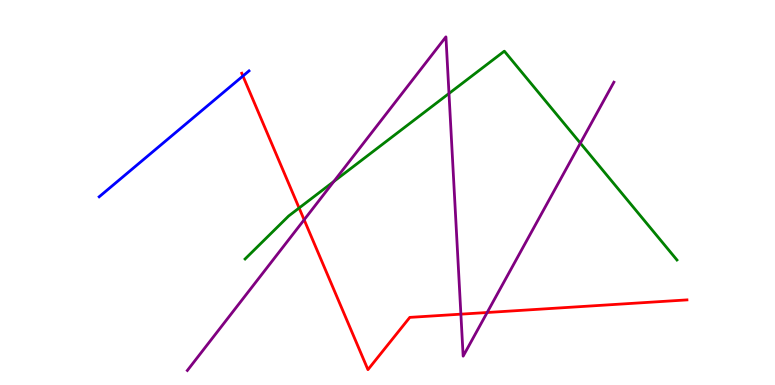[{'lines': ['blue', 'red'], 'intersections': [{'x': 3.13, 'y': 8.03}]}, {'lines': ['green', 'red'], 'intersections': [{'x': 3.86, 'y': 4.6}]}, {'lines': ['purple', 'red'], 'intersections': [{'x': 3.92, 'y': 4.29}, {'x': 5.95, 'y': 1.84}, {'x': 6.29, 'y': 1.88}]}, {'lines': ['blue', 'green'], 'intersections': []}, {'lines': ['blue', 'purple'], 'intersections': []}, {'lines': ['green', 'purple'], 'intersections': [{'x': 4.31, 'y': 5.29}, {'x': 5.79, 'y': 7.57}, {'x': 7.49, 'y': 6.28}]}]